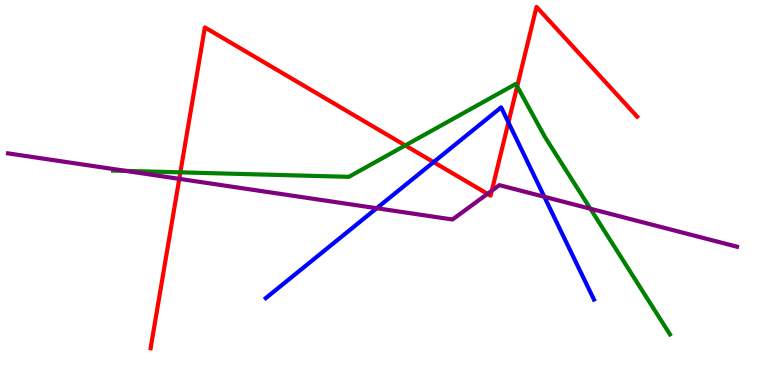[{'lines': ['blue', 'red'], 'intersections': [{'x': 5.59, 'y': 5.79}, {'x': 6.56, 'y': 6.82}]}, {'lines': ['green', 'red'], 'intersections': [{'x': 2.33, 'y': 5.52}, {'x': 5.23, 'y': 6.22}, {'x': 6.67, 'y': 7.76}]}, {'lines': ['purple', 'red'], 'intersections': [{'x': 2.31, 'y': 5.35}, {'x': 6.29, 'y': 4.97}, {'x': 6.35, 'y': 5.05}]}, {'lines': ['blue', 'green'], 'intersections': []}, {'lines': ['blue', 'purple'], 'intersections': [{'x': 4.86, 'y': 4.59}, {'x': 7.02, 'y': 4.89}]}, {'lines': ['green', 'purple'], 'intersections': [{'x': 1.62, 'y': 5.56}, {'x': 7.62, 'y': 4.58}]}]